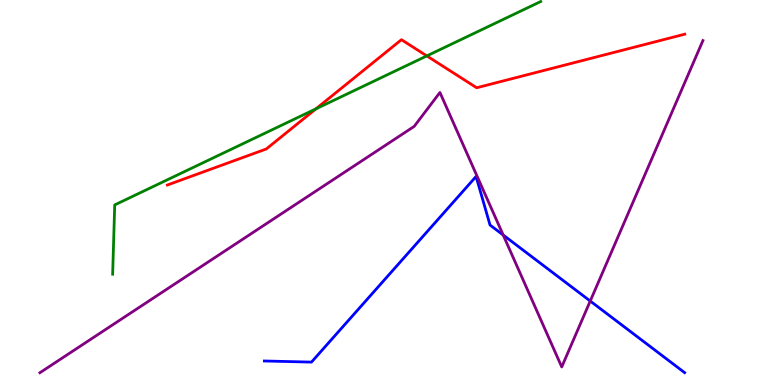[{'lines': ['blue', 'red'], 'intersections': []}, {'lines': ['green', 'red'], 'intersections': [{'x': 4.08, 'y': 7.17}, {'x': 5.51, 'y': 8.55}]}, {'lines': ['purple', 'red'], 'intersections': []}, {'lines': ['blue', 'green'], 'intersections': []}, {'lines': ['blue', 'purple'], 'intersections': [{'x': 6.49, 'y': 3.9}, {'x': 7.62, 'y': 2.18}]}, {'lines': ['green', 'purple'], 'intersections': []}]